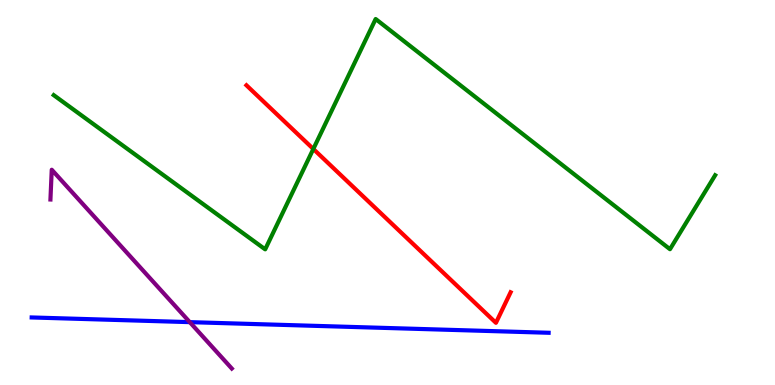[{'lines': ['blue', 'red'], 'intersections': []}, {'lines': ['green', 'red'], 'intersections': [{'x': 4.04, 'y': 6.13}]}, {'lines': ['purple', 'red'], 'intersections': []}, {'lines': ['blue', 'green'], 'intersections': []}, {'lines': ['blue', 'purple'], 'intersections': [{'x': 2.45, 'y': 1.63}]}, {'lines': ['green', 'purple'], 'intersections': []}]